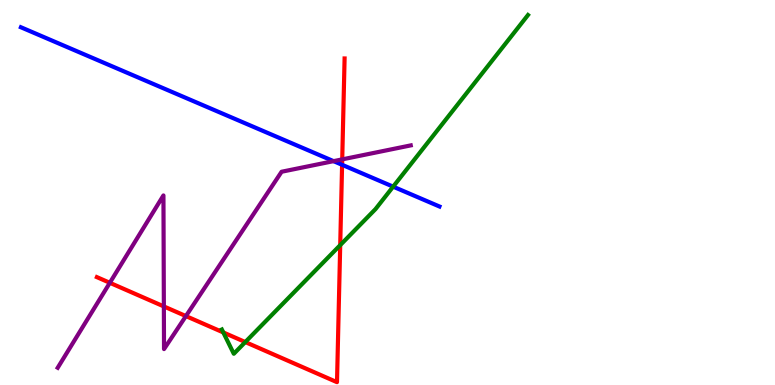[{'lines': ['blue', 'red'], 'intersections': [{'x': 4.41, 'y': 5.72}]}, {'lines': ['green', 'red'], 'intersections': [{'x': 2.88, 'y': 1.37}, {'x': 3.17, 'y': 1.12}, {'x': 4.39, 'y': 3.63}]}, {'lines': ['purple', 'red'], 'intersections': [{'x': 1.42, 'y': 2.65}, {'x': 2.11, 'y': 2.04}, {'x': 2.4, 'y': 1.79}, {'x': 4.42, 'y': 5.86}]}, {'lines': ['blue', 'green'], 'intersections': [{'x': 5.07, 'y': 5.15}]}, {'lines': ['blue', 'purple'], 'intersections': [{'x': 4.3, 'y': 5.81}]}, {'lines': ['green', 'purple'], 'intersections': []}]